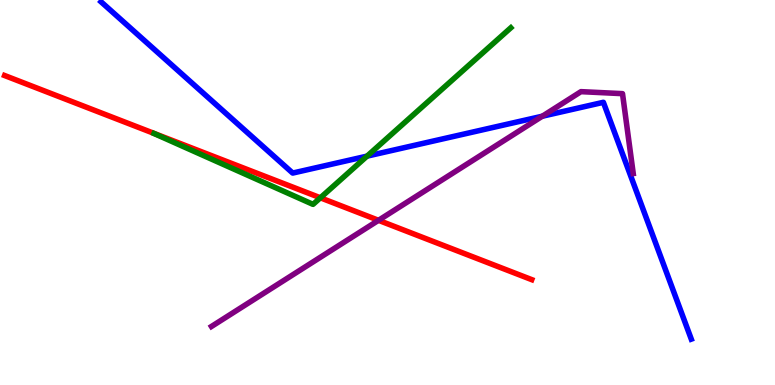[{'lines': ['blue', 'red'], 'intersections': []}, {'lines': ['green', 'red'], 'intersections': [{'x': 4.13, 'y': 4.86}]}, {'lines': ['purple', 'red'], 'intersections': [{'x': 4.88, 'y': 4.28}]}, {'lines': ['blue', 'green'], 'intersections': [{'x': 4.74, 'y': 5.94}]}, {'lines': ['blue', 'purple'], 'intersections': [{'x': 7.0, 'y': 6.98}]}, {'lines': ['green', 'purple'], 'intersections': []}]